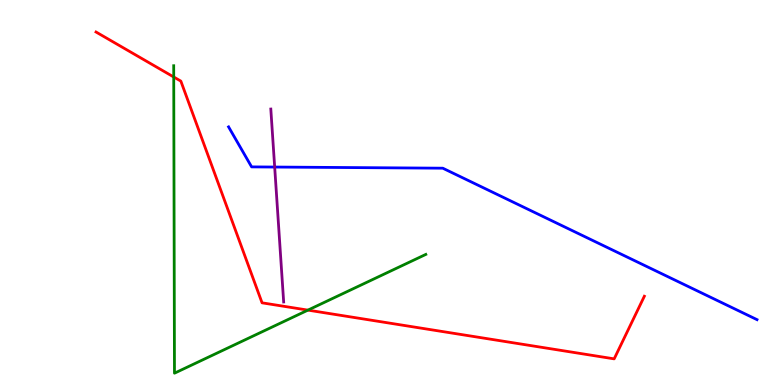[{'lines': ['blue', 'red'], 'intersections': []}, {'lines': ['green', 'red'], 'intersections': [{'x': 2.24, 'y': 8.0}, {'x': 3.97, 'y': 1.94}]}, {'lines': ['purple', 'red'], 'intersections': []}, {'lines': ['blue', 'green'], 'intersections': []}, {'lines': ['blue', 'purple'], 'intersections': [{'x': 3.54, 'y': 5.66}]}, {'lines': ['green', 'purple'], 'intersections': []}]